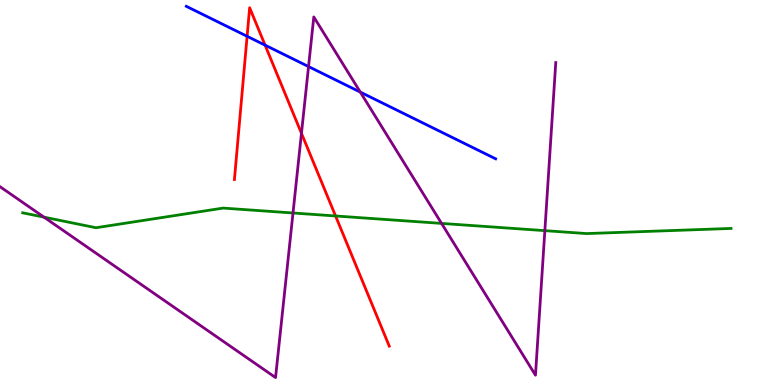[{'lines': ['blue', 'red'], 'intersections': [{'x': 3.19, 'y': 9.06}, {'x': 3.42, 'y': 8.83}]}, {'lines': ['green', 'red'], 'intersections': [{'x': 4.33, 'y': 4.39}]}, {'lines': ['purple', 'red'], 'intersections': [{'x': 3.89, 'y': 6.54}]}, {'lines': ['blue', 'green'], 'intersections': []}, {'lines': ['blue', 'purple'], 'intersections': [{'x': 3.98, 'y': 8.27}, {'x': 4.65, 'y': 7.61}]}, {'lines': ['green', 'purple'], 'intersections': [{'x': 0.568, 'y': 4.36}, {'x': 3.78, 'y': 4.47}, {'x': 5.7, 'y': 4.2}, {'x': 7.03, 'y': 4.01}]}]